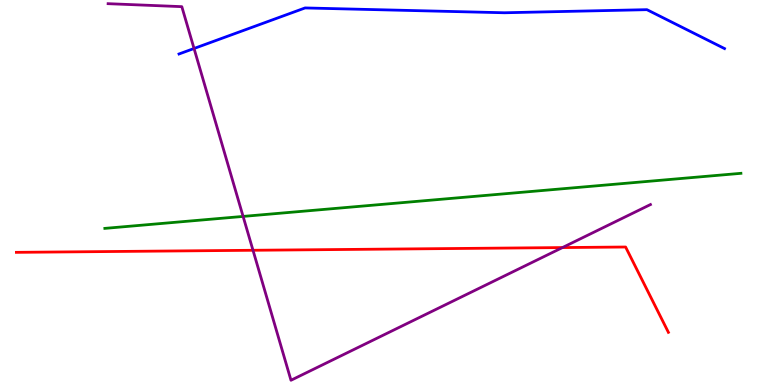[{'lines': ['blue', 'red'], 'intersections': []}, {'lines': ['green', 'red'], 'intersections': []}, {'lines': ['purple', 'red'], 'intersections': [{'x': 3.26, 'y': 3.5}, {'x': 7.26, 'y': 3.57}]}, {'lines': ['blue', 'green'], 'intersections': []}, {'lines': ['blue', 'purple'], 'intersections': [{'x': 2.5, 'y': 8.74}]}, {'lines': ['green', 'purple'], 'intersections': [{'x': 3.14, 'y': 4.38}]}]